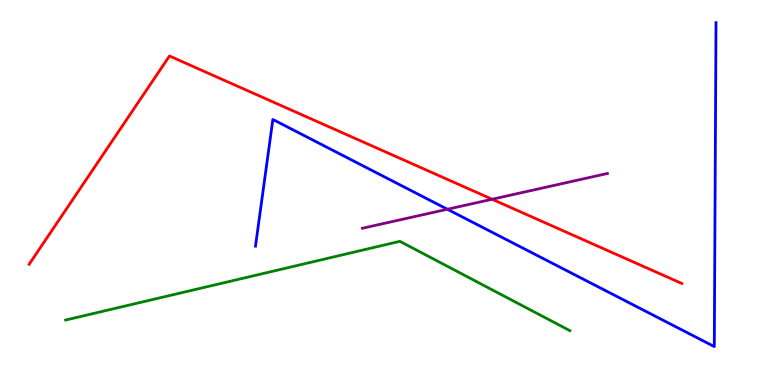[{'lines': ['blue', 'red'], 'intersections': []}, {'lines': ['green', 'red'], 'intersections': []}, {'lines': ['purple', 'red'], 'intersections': [{'x': 6.35, 'y': 4.82}]}, {'lines': ['blue', 'green'], 'intersections': []}, {'lines': ['blue', 'purple'], 'intersections': [{'x': 5.77, 'y': 4.56}]}, {'lines': ['green', 'purple'], 'intersections': []}]